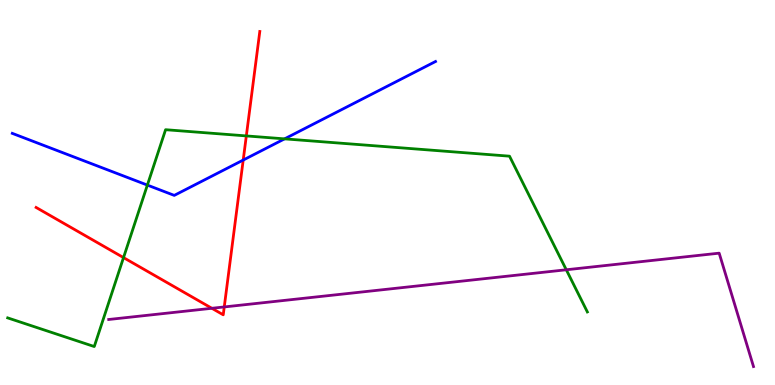[{'lines': ['blue', 'red'], 'intersections': [{'x': 3.14, 'y': 5.84}]}, {'lines': ['green', 'red'], 'intersections': [{'x': 1.59, 'y': 3.31}, {'x': 3.18, 'y': 6.47}]}, {'lines': ['purple', 'red'], 'intersections': [{'x': 2.73, 'y': 1.99}, {'x': 2.89, 'y': 2.03}]}, {'lines': ['blue', 'green'], 'intersections': [{'x': 1.9, 'y': 5.19}, {'x': 3.67, 'y': 6.39}]}, {'lines': ['blue', 'purple'], 'intersections': []}, {'lines': ['green', 'purple'], 'intersections': [{'x': 7.31, 'y': 2.99}]}]